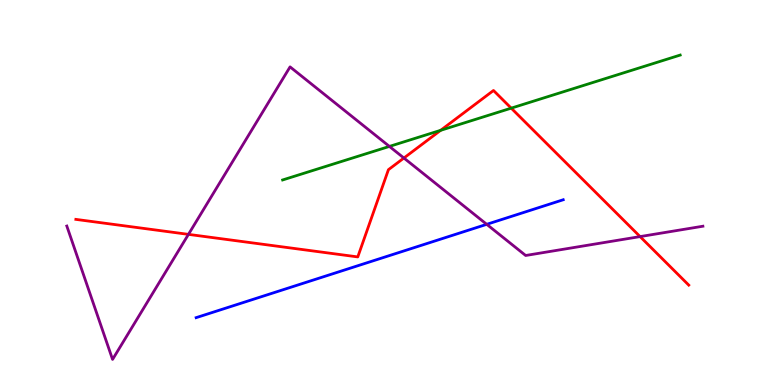[{'lines': ['blue', 'red'], 'intersections': []}, {'lines': ['green', 'red'], 'intersections': [{'x': 5.69, 'y': 6.62}, {'x': 6.6, 'y': 7.19}]}, {'lines': ['purple', 'red'], 'intersections': [{'x': 2.43, 'y': 3.91}, {'x': 5.21, 'y': 5.9}, {'x': 8.26, 'y': 3.85}]}, {'lines': ['blue', 'green'], 'intersections': []}, {'lines': ['blue', 'purple'], 'intersections': [{'x': 6.28, 'y': 4.17}]}, {'lines': ['green', 'purple'], 'intersections': [{'x': 5.02, 'y': 6.2}]}]